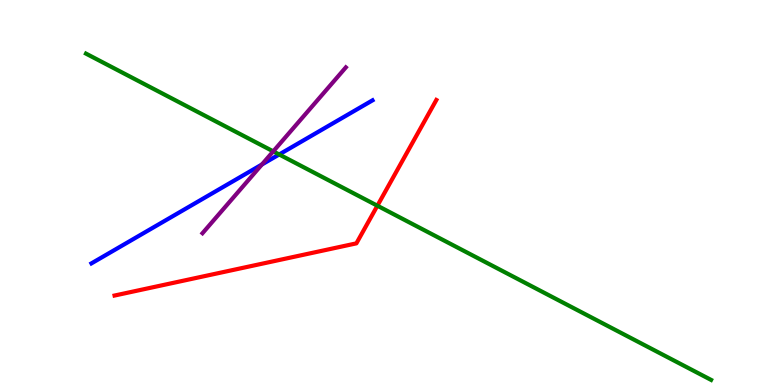[{'lines': ['blue', 'red'], 'intersections': []}, {'lines': ['green', 'red'], 'intersections': [{'x': 4.87, 'y': 4.66}]}, {'lines': ['purple', 'red'], 'intersections': []}, {'lines': ['blue', 'green'], 'intersections': [{'x': 3.6, 'y': 5.99}]}, {'lines': ['blue', 'purple'], 'intersections': [{'x': 3.38, 'y': 5.73}]}, {'lines': ['green', 'purple'], 'intersections': [{'x': 3.53, 'y': 6.07}]}]